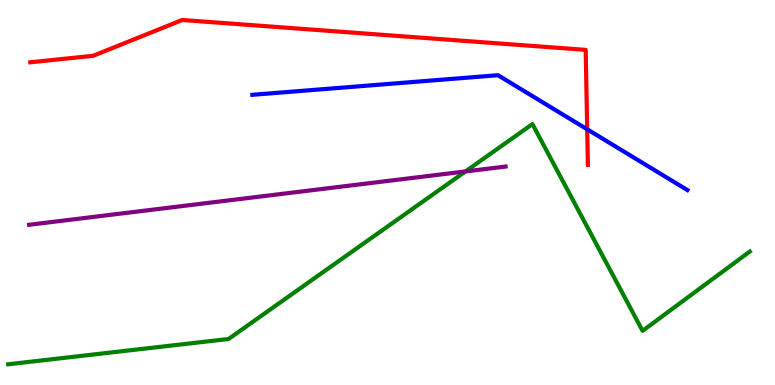[{'lines': ['blue', 'red'], 'intersections': [{'x': 7.58, 'y': 6.64}]}, {'lines': ['green', 'red'], 'intersections': []}, {'lines': ['purple', 'red'], 'intersections': []}, {'lines': ['blue', 'green'], 'intersections': []}, {'lines': ['blue', 'purple'], 'intersections': []}, {'lines': ['green', 'purple'], 'intersections': [{'x': 6.01, 'y': 5.55}]}]